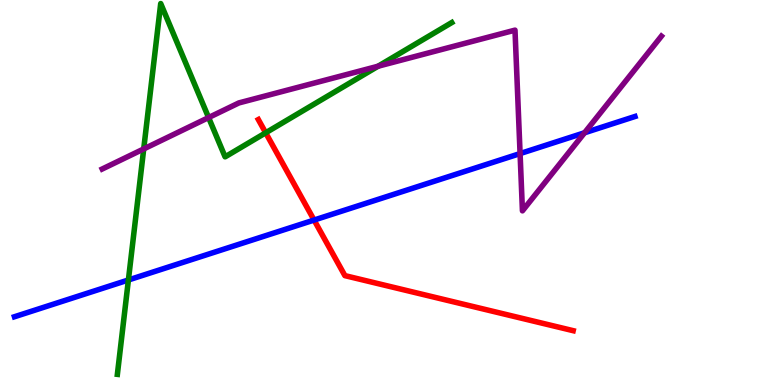[{'lines': ['blue', 'red'], 'intersections': [{'x': 4.05, 'y': 4.28}]}, {'lines': ['green', 'red'], 'intersections': [{'x': 3.43, 'y': 6.55}]}, {'lines': ['purple', 'red'], 'intersections': []}, {'lines': ['blue', 'green'], 'intersections': [{'x': 1.66, 'y': 2.73}]}, {'lines': ['blue', 'purple'], 'intersections': [{'x': 6.71, 'y': 6.01}, {'x': 7.54, 'y': 6.55}]}, {'lines': ['green', 'purple'], 'intersections': [{'x': 1.85, 'y': 6.13}, {'x': 2.69, 'y': 6.95}, {'x': 4.88, 'y': 8.28}]}]